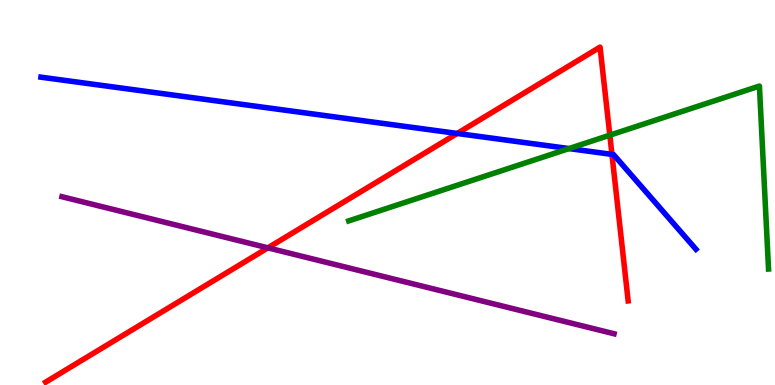[{'lines': ['blue', 'red'], 'intersections': [{'x': 5.9, 'y': 6.53}, {'x': 7.9, 'y': 5.99}]}, {'lines': ['green', 'red'], 'intersections': [{'x': 7.87, 'y': 6.49}]}, {'lines': ['purple', 'red'], 'intersections': [{'x': 3.46, 'y': 3.56}]}, {'lines': ['blue', 'green'], 'intersections': [{'x': 7.34, 'y': 6.14}]}, {'lines': ['blue', 'purple'], 'intersections': []}, {'lines': ['green', 'purple'], 'intersections': []}]